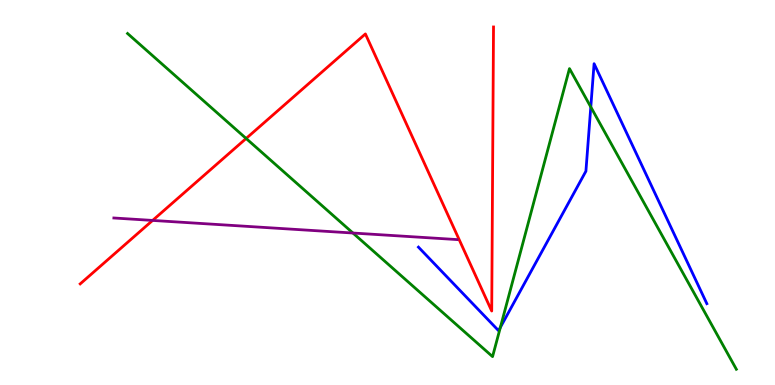[{'lines': ['blue', 'red'], 'intersections': []}, {'lines': ['green', 'red'], 'intersections': [{'x': 3.18, 'y': 6.4}]}, {'lines': ['purple', 'red'], 'intersections': [{'x': 1.97, 'y': 4.27}]}, {'lines': ['blue', 'green'], 'intersections': [{'x': 6.46, 'y': 1.5}, {'x': 7.62, 'y': 7.22}]}, {'lines': ['blue', 'purple'], 'intersections': []}, {'lines': ['green', 'purple'], 'intersections': [{'x': 4.55, 'y': 3.95}]}]